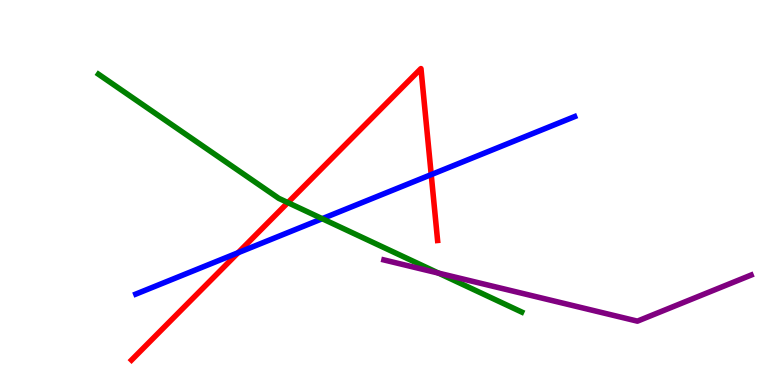[{'lines': ['blue', 'red'], 'intersections': [{'x': 3.07, 'y': 3.44}, {'x': 5.56, 'y': 5.46}]}, {'lines': ['green', 'red'], 'intersections': [{'x': 3.71, 'y': 4.74}]}, {'lines': ['purple', 'red'], 'intersections': []}, {'lines': ['blue', 'green'], 'intersections': [{'x': 4.16, 'y': 4.32}]}, {'lines': ['blue', 'purple'], 'intersections': []}, {'lines': ['green', 'purple'], 'intersections': [{'x': 5.66, 'y': 2.91}]}]